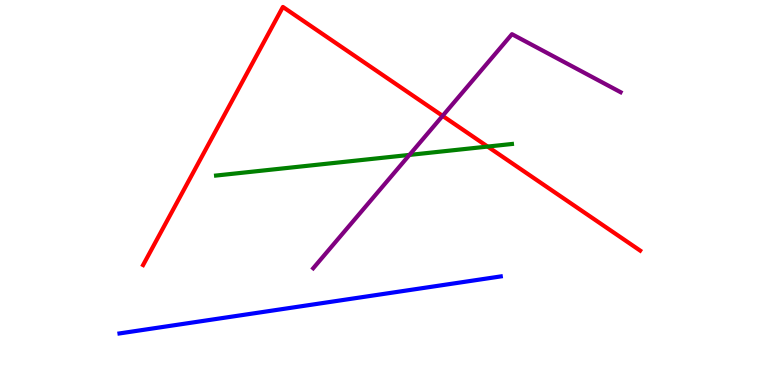[{'lines': ['blue', 'red'], 'intersections': []}, {'lines': ['green', 'red'], 'intersections': [{'x': 6.29, 'y': 6.19}]}, {'lines': ['purple', 'red'], 'intersections': [{'x': 5.71, 'y': 6.99}]}, {'lines': ['blue', 'green'], 'intersections': []}, {'lines': ['blue', 'purple'], 'intersections': []}, {'lines': ['green', 'purple'], 'intersections': [{'x': 5.28, 'y': 5.98}]}]